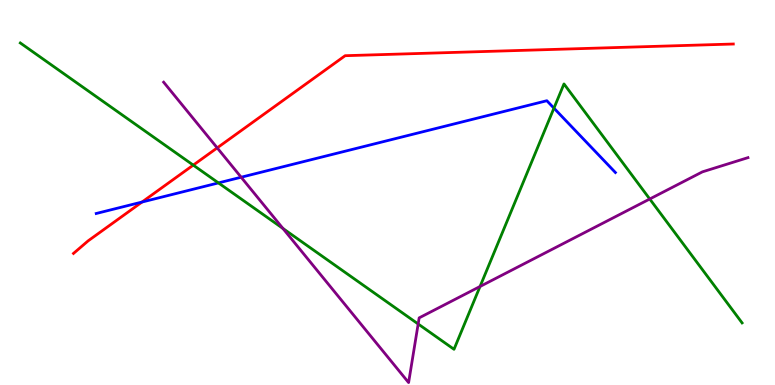[{'lines': ['blue', 'red'], 'intersections': [{'x': 1.83, 'y': 4.75}]}, {'lines': ['green', 'red'], 'intersections': [{'x': 2.49, 'y': 5.71}]}, {'lines': ['purple', 'red'], 'intersections': [{'x': 2.8, 'y': 6.16}]}, {'lines': ['blue', 'green'], 'intersections': [{'x': 2.82, 'y': 5.25}, {'x': 7.15, 'y': 7.19}]}, {'lines': ['blue', 'purple'], 'intersections': [{'x': 3.11, 'y': 5.4}]}, {'lines': ['green', 'purple'], 'intersections': [{'x': 3.65, 'y': 4.07}, {'x': 5.4, 'y': 1.59}, {'x': 6.19, 'y': 2.56}, {'x': 8.38, 'y': 4.83}]}]